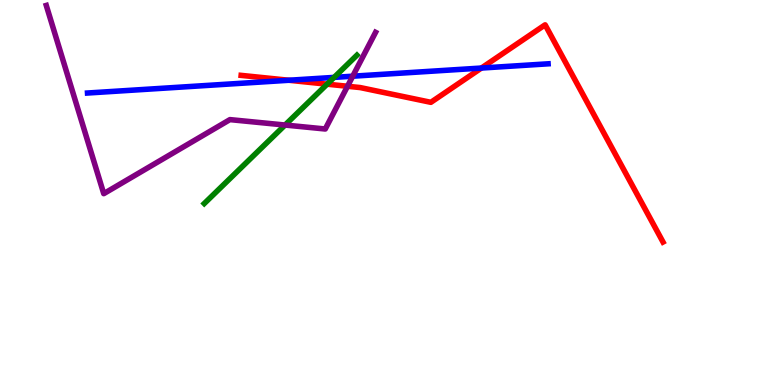[{'lines': ['blue', 'red'], 'intersections': [{'x': 3.73, 'y': 7.92}, {'x': 6.21, 'y': 8.23}]}, {'lines': ['green', 'red'], 'intersections': [{'x': 4.22, 'y': 7.81}]}, {'lines': ['purple', 'red'], 'intersections': [{'x': 4.48, 'y': 7.76}]}, {'lines': ['blue', 'green'], 'intersections': [{'x': 4.31, 'y': 7.99}]}, {'lines': ['blue', 'purple'], 'intersections': [{'x': 4.55, 'y': 8.02}]}, {'lines': ['green', 'purple'], 'intersections': [{'x': 3.68, 'y': 6.75}]}]